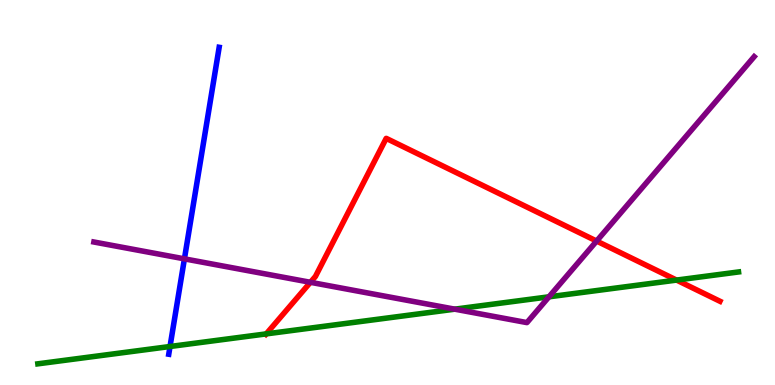[{'lines': ['blue', 'red'], 'intersections': []}, {'lines': ['green', 'red'], 'intersections': [{'x': 3.44, 'y': 1.33}, {'x': 8.73, 'y': 2.73}]}, {'lines': ['purple', 'red'], 'intersections': [{'x': 4.01, 'y': 2.67}, {'x': 7.7, 'y': 3.74}]}, {'lines': ['blue', 'green'], 'intersections': [{'x': 2.19, 'y': 1.0}]}, {'lines': ['blue', 'purple'], 'intersections': [{'x': 2.38, 'y': 3.28}]}, {'lines': ['green', 'purple'], 'intersections': [{'x': 5.87, 'y': 1.97}, {'x': 7.08, 'y': 2.29}]}]